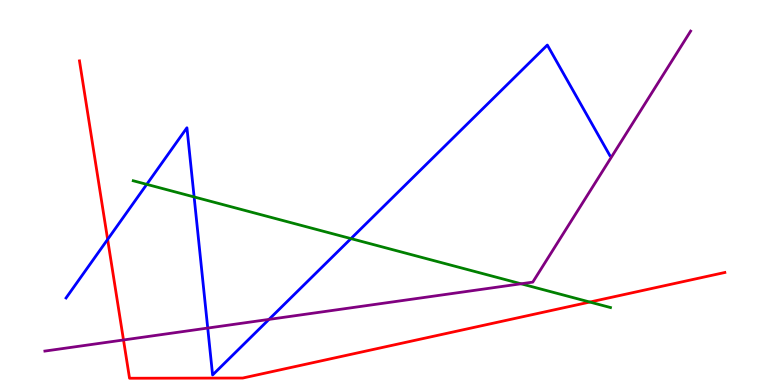[{'lines': ['blue', 'red'], 'intersections': [{'x': 1.39, 'y': 3.78}]}, {'lines': ['green', 'red'], 'intersections': [{'x': 7.61, 'y': 2.15}]}, {'lines': ['purple', 'red'], 'intersections': [{'x': 1.59, 'y': 1.17}]}, {'lines': ['blue', 'green'], 'intersections': [{'x': 1.89, 'y': 5.21}, {'x': 2.5, 'y': 4.88}, {'x': 4.53, 'y': 3.8}]}, {'lines': ['blue', 'purple'], 'intersections': [{'x': 2.68, 'y': 1.48}, {'x': 3.47, 'y': 1.7}]}, {'lines': ['green', 'purple'], 'intersections': [{'x': 6.72, 'y': 2.63}]}]